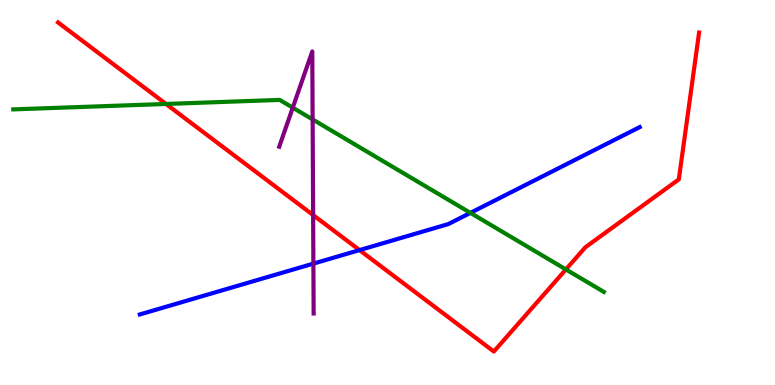[{'lines': ['blue', 'red'], 'intersections': [{'x': 4.64, 'y': 3.5}]}, {'lines': ['green', 'red'], 'intersections': [{'x': 2.14, 'y': 7.3}, {'x': 7.3, 'y': 3.0}]}, {'lines': ['purple', 'red'], 'intersections': [{'x': 4.04, 'y': 4.41}]}, {'lines': ['blue', 'green'], 'intersections': [{'x': 6.07, 'y': 4.47}]}, {'lines': ['blue', 'purple'], 'intersections': [{'x': 4.04, 'y': 3.15}]}, {'lines': ['green', 'purple'], 'intersections': [{'x': 3.78, 'y': 7.2}, {'x': 4.03, 'y': 6.9}]}]